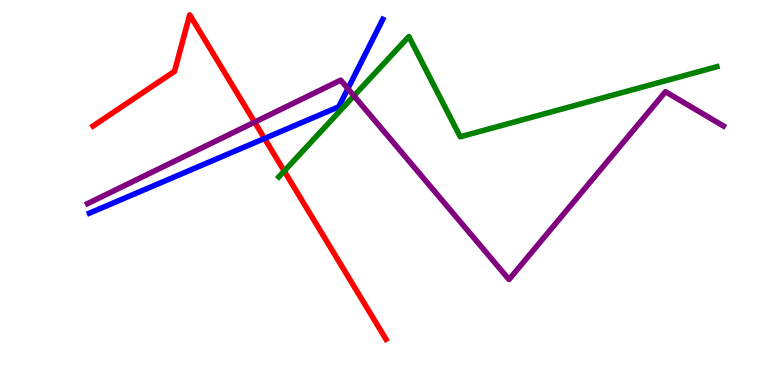[{'lines': ['blue', 'red'], 'intersections': [{'x': 3.41, 'y': 6.4}]}, {'lines': ['green', 'red'], 'intersections': [{'x': 3.67, 'y': 5.56}]}, {'lines': ['purple', 'red'], 'intersections': [{'x': 3.29, 'y': 6.83}]}, {'lines': ['blue', 'green'], 'intersections': []}, {'lines': ['blue', 'purple'], 'intersections': [{'x': 4.49, 'y': 7.7}]}, {'lines': ['green', 'purple'], 'intersections': [{'x': 4.57, 'y': 7.51}]}]